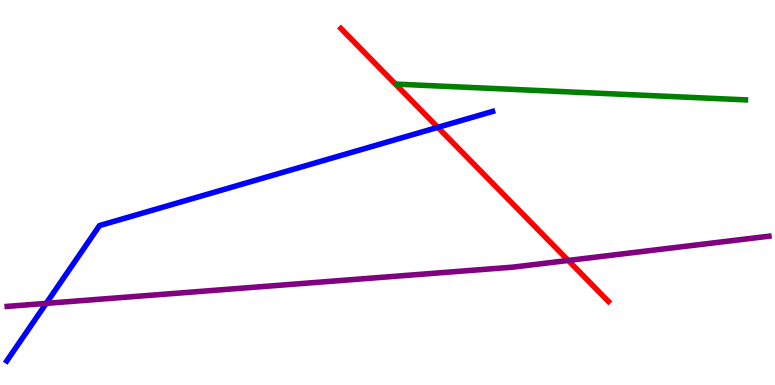[{'lines': ['blue', 'red'], 'intersections': [{'x': 5.65, 'y': 6.69}]}, {'lines': ['green', 'red'], 'intersections': []}, {'lines': ['purple', 'red'], 'intersections': [{'x': 7.33, 'y': 3.24}]}, {'lines': ['blue', 'green'], 'intersections': []}, {'lines': ['blue', 'purple'], 'intersections': [{'x': 0.596, 'y': 2.12}]}, {'lines': ['green', 'purple'], 'intersections': []}]